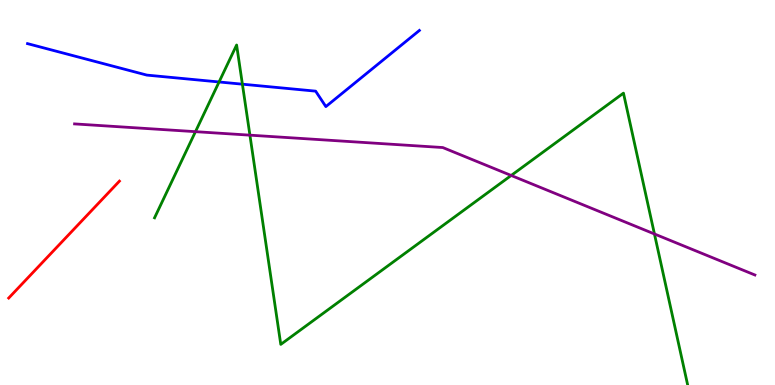[{'lines': ['blue', 'red'], 'intersections': []}, {'lines': ['green', 'red'], 'intersections': []}, {'lines': ['purple', 'red'], 'intersections': []}, {'lines': ['blue', 'green'], 'intersections': [{'x': 2.83, 'y': 7.87}, {'x': 3.13, 'y': 7.81}]}, {'lines': ['blue', 'purple'], 'intersections': []}, {'lines': ['green', 'purple'], 'intersections': [{'x': 2.52, 'y': 6.58}, {'x': 3.22, 'y': 6.49}, {'x': 6.6, 'y': 5.44}, {'x': 8.44, 'y': 3.92}]}]